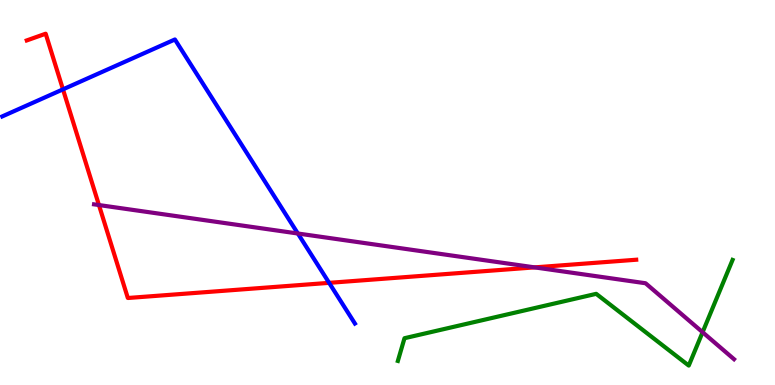[{'lines': ['blue', 'red'], 'intersections': [{'x': 0.813, 'y': 7.68}, {'x': 4.25, 'y': 2.65}]}, {'lines': ['green', 'red'], 'intersections': []}, {'lines': ['purple', 'red'], 'intersections': [{'x': 1.28, 'y': 4.67}, {'x': 6.9, 'y': 3.06}]}, {'lines': ['blue', 'green'], 'intersections': []}, {'lines': ['blue', 'purple'], 'intersections': [{'x': 3.84, 'y': 3.93}]}, {'lines': ['green', 'purple'], 'intersections': [{'x': 9.07, 'y': 1.37}]}]